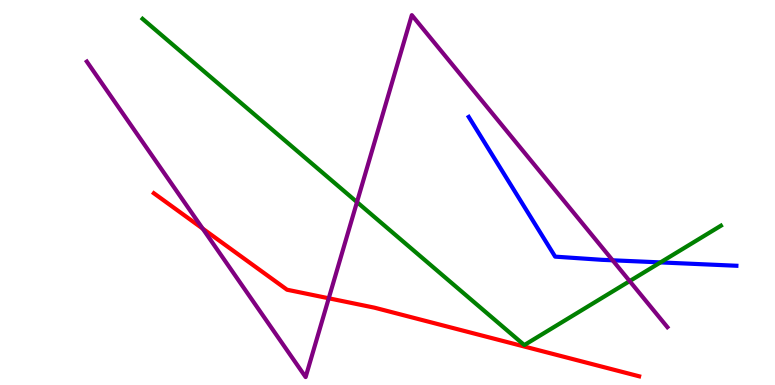[{'lines': ['blue', 'red'], 'intersections': []}, {'lines': ['green', 'red'], 'intersections': []}, {'lines': ['purple', 'red'], 'intersections': [{'x': 2.62, 'y': 4.06}, {'x': 4.24, 'y': 2.25}]}, {'lines': ['blue', 'green'], 'intersections': [{'x': 8.52, 'y': 3.18}]}, {'lines': ['blue', 'purple'], 'intersections': [{'x': 7.9, 'y': 3.24}]}, {'lines': ['green', 'purple'], 'intersections': [{'x': 4.61, 'y': 4.75}, {'x': 8.12, 'y': 2.7}]}]